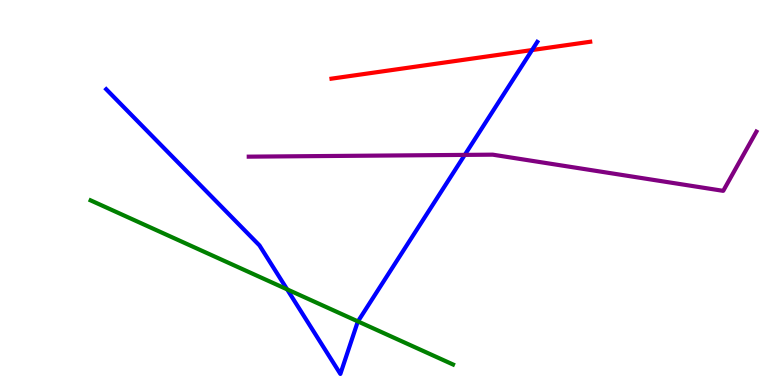[{'lines': ['blue', 'red'], 'intersections': [{'x': 6.87, 'y': 8.7}]}, {'lines': ['green', 'red'], 'intersections': []}, {'lines': ['purple', 'red'], 'intersections': []}, {'lines': ['blue', 'green'], 'intersections': [{'x': 3.7, 'y': 2.48}, {'x': 4.62, 'y': 1.65}]}, {'lines': ['blue', 'purple'], 'intersections': [{'x': 6.0, 'y': 5.98}]}, {'lines': ['green', 'purple'], 'intersections': []}]